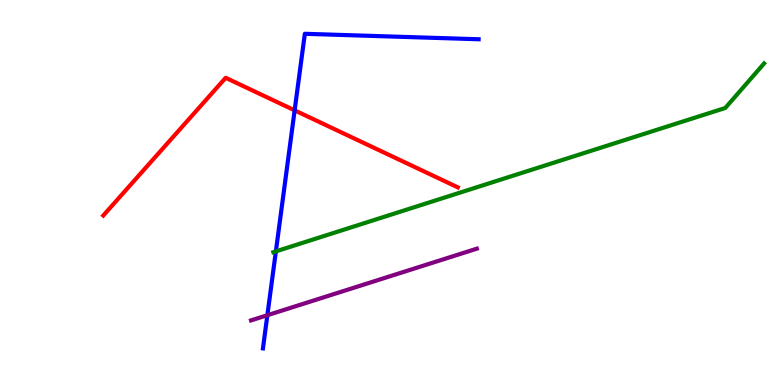[{'lines': ['blue', 'red'], 'intersections': [{'x': 3.8, 'y': 7.13}]}, {'lines': ['green', 'red'], 'intersections': []}, {'lines': ['purple', 'red'], 'intersections': []}, {'lines': ['blue', 'green'], 'intersections': [{'x': 3.56, 'y': 3.47}]}, {'lines': ['blue', 'purple'], 'intersections': [{'x': 3.45, 'y': 1.81}]}, {'lines': ['green', 'purple'], 'intersections': []}]